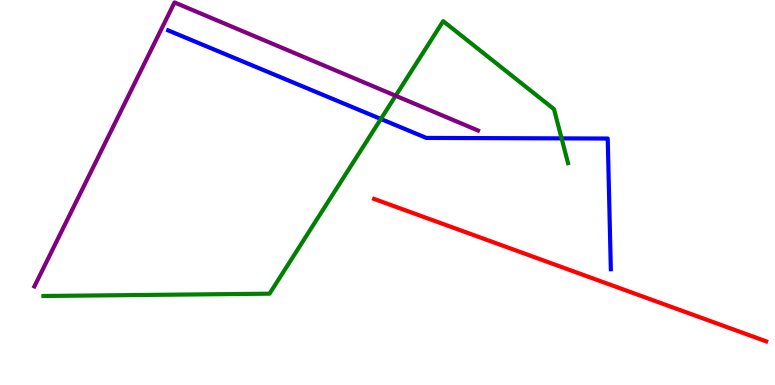[{'lines': ['blue', 'red'], 'intersections': []}, {'lines': ['green', 'red'], 'intersections': []}, {'lines': ['purple', 'red'], 'intersections': []}, {'lines': ['blue', 'green'], 'intersections': [{'x': 4.91, 'y': 6.91}, {'x': 7.25, 'y': 6.41}]}, {'lines': ['blue', 'purple'], 'intersections': []}, {'lines': ['green', 'purple'], 'intersections': [{'x': 5.11, 'y': 7.51}]}]